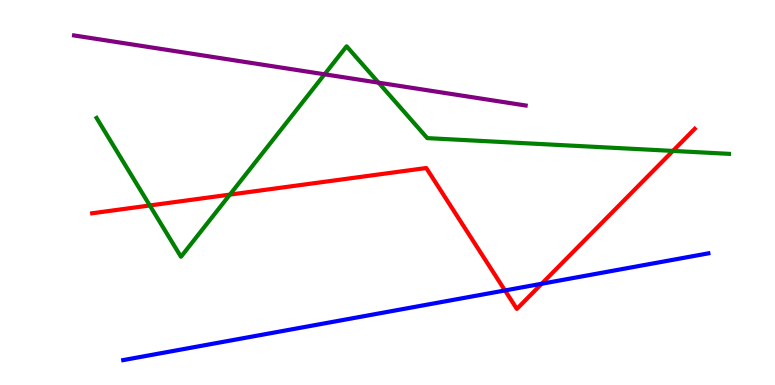[{'lines': ['blue', 'red'], 'intersections': [{'x': 6.52, 'y': 2.46}, {'x': 6.99, 'y': 2.63}]}, {'lines': ['green', 'red'], 'intersections': [{'x': 1.93, 'y': 4.66}, {'x': 2.97, 'y': 4.95}, {'x': 8.68, 'y': 6.08}]}, {'lines': ['purple', 'red'], 'intersections': []}, {'lines': ['blue', 'green'], 'intersections': []}, {'lines': ['blue', 'purple'], 'intersections': []}, {'lines': ['green', 'purple'], 'intersections': [{'x': 4.19, 'y': 8.07}, {'x': 4.88, 'y': 7.85}]}]